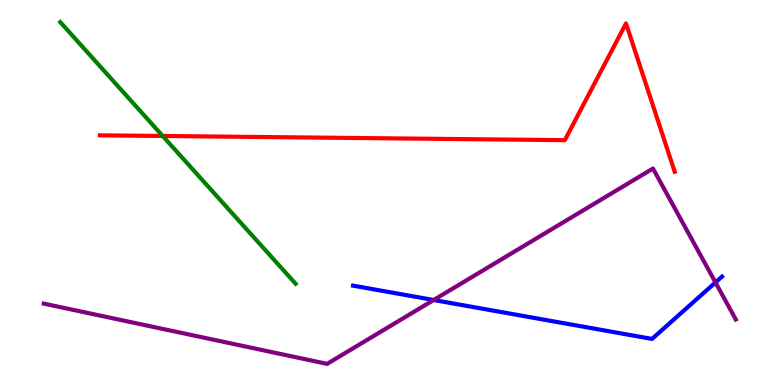[{'lines': ['blue', 'red'], 'intersections': []}, {'lines': ['green', 'red'], 'intersections': [{'x': 2.1, 'y': 6.47}]}, {'lines': ['purple', 'red'], 'intersections': []}, {'lines': ['blue', 'green'], 'intersections': []}, {'lines': ['blue', 'purple'], 'intersections': [{'x': 5.6, 'y': 2.21}, {'x': 9.23, 'y': 2.66}]}, {'lines': ['green', 'purple'], 'intersections': []}]